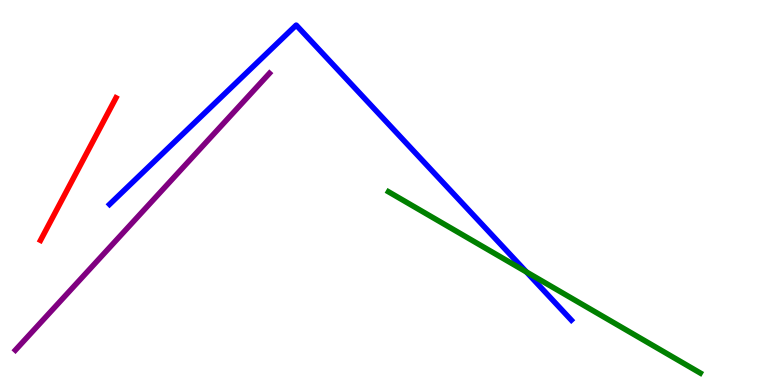[{'lines': ['blue', 'red'], 'intersections': []}, {'lines': ['green', 'red'], 'intersections': []}, {'lines': ['purple', 'red'], 'intersections': []}, {'lines': ['blue', 'green'], 'intersections': [{'x': 6.79, 'y': 2.94}]}, {'lines': ['blue', 'purple'], 'intersections': []}, {'lines': ['green', 'purple'], 'intersections': []}]